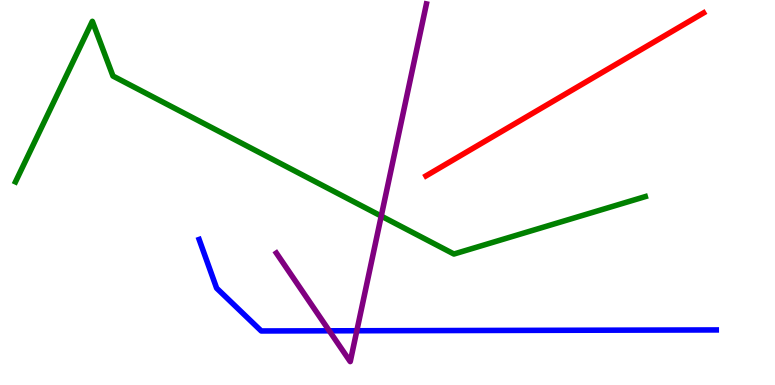[{'lines': ['blue', 'red'], 'intersections': []}, {'lines': ['green', 'red'], 'intersections': []}, {'lines': ['purple', 'red'], 'intersections': []}, {'lines': ['blue', 'green'], 'intersections': []}, {'lines': ['blue', 'purple'], 'intersections': [{'x': 4.25, 'y': 1.41}, {'x': 4.6, 'y': 1.41}]}, {'lines': ['green', 'purple'], 'intersections': [{'x': 4.92, 'y': 4.39}]}]